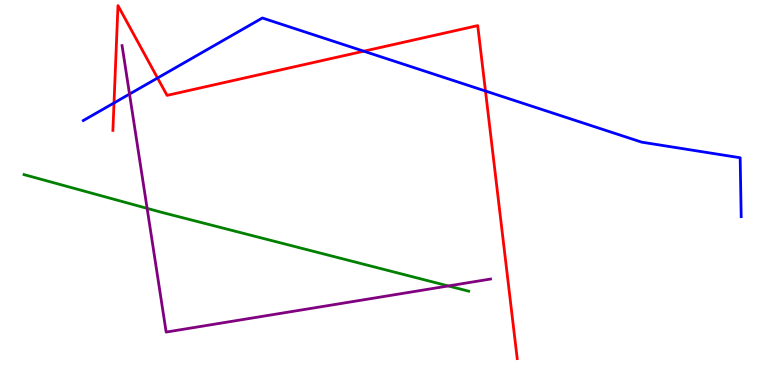[{'lines': ['blue', 'red'], 'intersections': [{'x': 1.47, 'y': 7.33}, {'x': 2.03, 'y': 7.97}, {'x': 4.69, 'y': 8.67}, {'x': 6.26, 'y': 7.64}]}, {'lines': ['green', 'red'], 'intersections': []}, {'lines': ['purple', 'red'], 'intersections': []}, {'lines': ['blue', 'green'], 'intersections': []}, {'lines': ['blue', 'purple'], 'intersections': [{'x': 1.67, 'y': 7.56}]}, {'lines': ['green', 'purple'], 'intersections': [{'x': 1.9, 'y': 4.59}, {'x': 5.78, 'y': 2.57}]}]